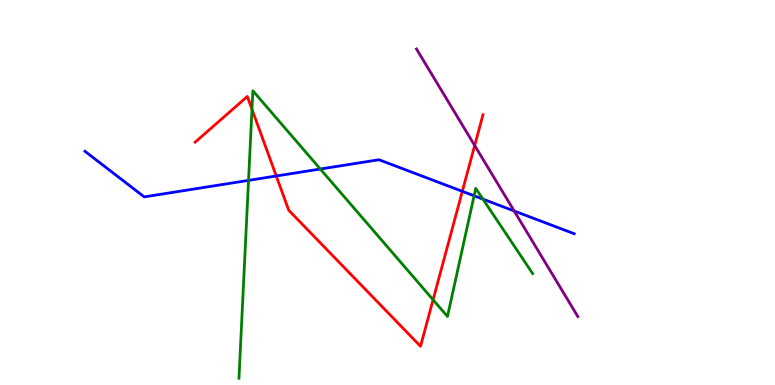[{'lines': ['blue', 'red'], 'intersections': [{'x': 3.56, 'y': 5.43}, {'x': 5.97, 'y': 5.03}]}, {'lines': ['green', 'red'], 'intersections': [{'x': 3.25, 'y': 7.16}, {'x': 5.59, 'y': 2.21}]}, {'lines': ['purple', 'red'], 'intersections': [{'x': 6.13, 'y': 6.22}]}, {'lines': ['blue', 'green'], 'intersections': [{'x': 3.21, 'y': 5.31}, {'x': 4.13, 'y': 5.61}, {'x': 6.12, 'y': 4.91}, {'x': 6.23, 'y': 4.83}]}, {'lines': ['blue', 'purple'], 'intersections': [{'x': 6.63, 'y': 4.52}]}, {'lines': ['green', 'purple'], 'intersections': []}]